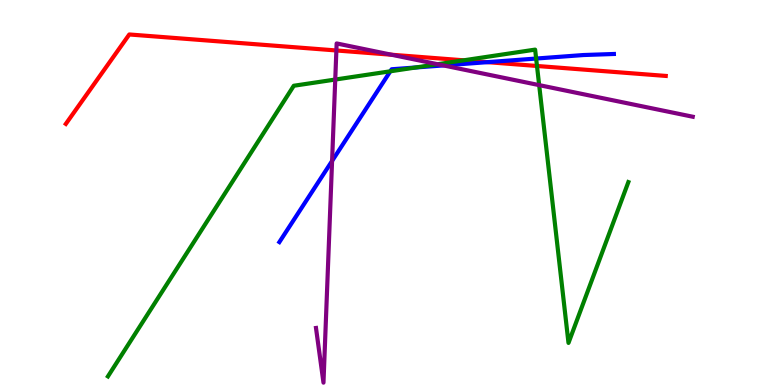[{'lines': ['blue', 'red'], 'intersections': [{'x': 6.29, 'y': 8.39}]}, {'lines': ['green', 'red'], 'intersections': [{'x': 5.98, 'y': 8.43}, {'x': 6.93, 'y': 8.29}]}, {'lines': ['purple', 'red'], 'intersections': [{'x': 4.34, 'y': 8.69}, {'x': 5.05, 'y': 8.58}]}, {'lines': ['blue', 'green'], 'intersections': [{'x': 5.04, 'y': 8.15}, {'x': 5.37, 'y': 8.25}, {'x': 6.92, 'y': 8.48}]}, {'lines': ['blue', 'purple'], 'intersections': [{'x': 4.28, 'y': 5.82}, {'x': 5.72, 'y': 8.3}]}, {'lines': ['green', 'purple'], 'intersections': [{'x': 4.33, 'y': 7.93}, {'x': 5.65, 'y': 8.33}, {'x': 6.96, 'y': 7.79}]}]